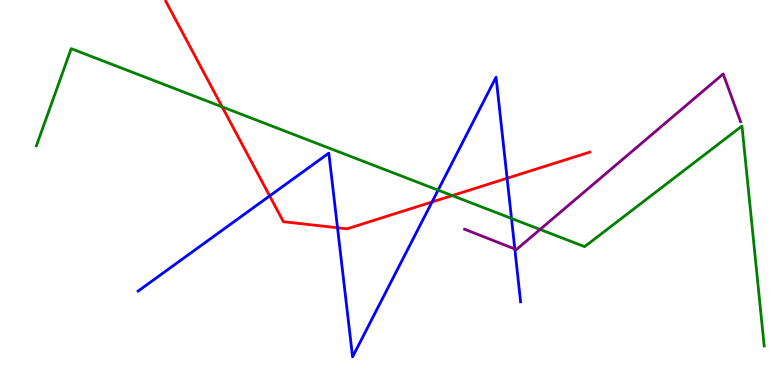[{'lines': ['blue', 'red'], 'intersections': [{'x': 3.48, 'y': 4.91}, {'x': 4.35, 'y': 4.08}, {'x': 5.57, 'y': 4.75}, {'x': 6.54, 'y': 5.37}]}, {'lines': ['green', 'red'], 'intersections': [{'x': 2.87, 'y': 7.22}, {'x': 5.84, 'y': 4.92}]}, {'lines': ['purple', 'red'], 'intersections': []}, {'lines': ['blue', 'green'], 'intersections': [{'x': 5.65, 'y': 5.06}, {'x': 6.6, 'y': 4.33}]}, {'lines': ['blue', 'purple'], 'intersections': [{'x': 6.64, 'y': 3.53}]}, {'lines': ['green', 'purple'], 'intersections': [{'x': 6.97, 'y': 4.04}]}]